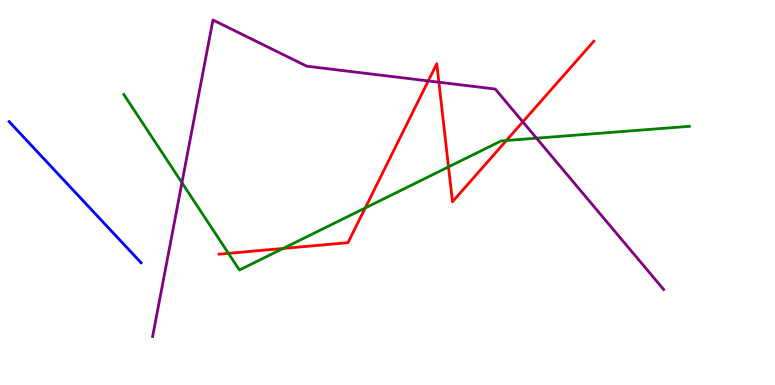[{'lines': ['blue', 'red'], 'intersections': []}, {'lines': ['green', 'red'], 'intersections': [{'x': 2.95, 'y': 3.42}, {'x': 3.65, 'y': 3.55}, {'x': 4.71, 'y': 4.6}, {'x': 5.79, 'y': 5.67}, {'x': 6.53, 'y': 6.35}]}, {'lines': ['purple', 'red'], 'intersections': [{'x': 5.53, 'y': 7.9}, {'x': 5.66, 'y': 7.86}, {'x': 6.75, 'y': 6.84}]}, {'lines': ['blue', 'green'], 'intersections': []}, {'lines': ['blue', 'purple'], 'intersections': []}, {'lines': ['green', 'purple'], 'intersections': [{'x': 2.35, 'y': 5.25}, {'x': 6.92, 'y': 6.41}]}]